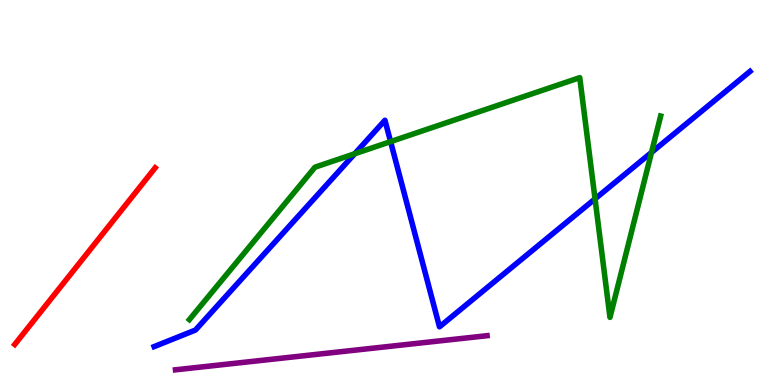[{'lines': ['blue', 'red'], 'intersections': []}, {'lines': ['green', 'red'], 'intersections': []}, {'lines': ['purple', 'red'], 'intersections': []}, {'lines': ['blue', 'green'], 'intersections': [{'x': 4.58, 'y': 6.01}, {'x': 5.04, 'y': 6.32}, {'x': 7.68, 'y': 4.83}, {'x': 8.41, 'y': 6.04}]}, {'lines': ['blue', 'purple'], 'intersections': []}, {'lines': ['green', 'purple'], 'intersections': []}]